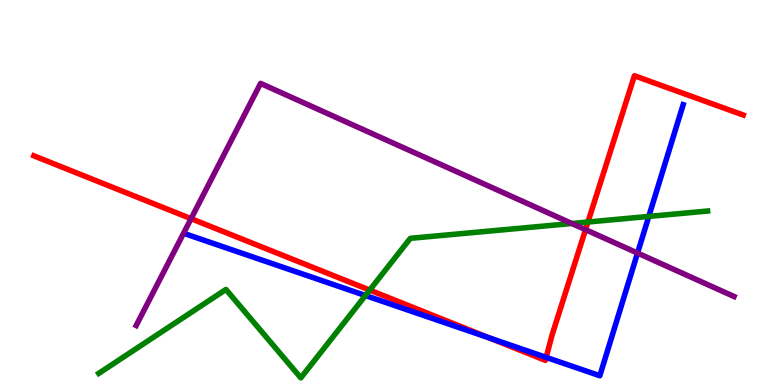[{'lines': ['blue', 'red'], 'intersections': [{'x': 6.31, 'y': 1.23}, {'x': 7.05, 'y': 0.718}]}, {'lines': ['green', 'red'], 'intersections': [{'x': 4.77, 'y': 2.47}, {'x': 7.59, 'y': 4.23}]}, {'lines': ['purple', 'red'], 'intersections': [{'x': 2.47, 'y': 4.32}, {'x': 7.56, 'y': 4.04}]}, {'lines': ['blue', 'green'], 'intersections': [{'x': 4.72, 'y': 2.32}, {'x': 8.37, 'y': 4.38}]}, {'lines': ['blue', 'purple'], 'intersections': [{'x': 8.23, 'y': 3.43}]}, {'lines': ['green', 'purple'], 'intersections': [{'x': 7.38, 'y': 4.19}]}]